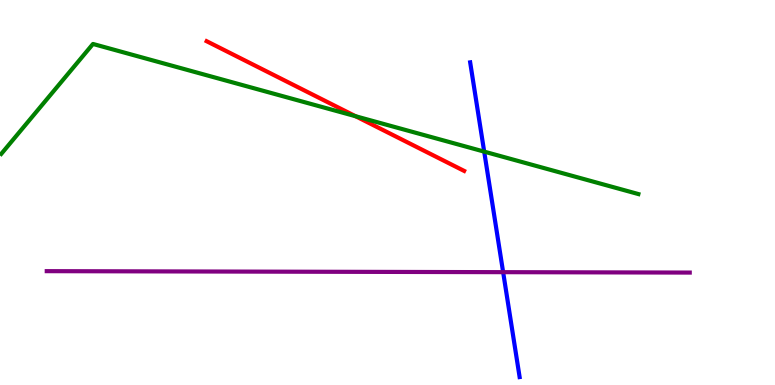[{'lines': ['blue', 'red'], 'intersections': []}, {'lines': ['green', 'red'], 'intersections': [{'x': 4.59, 'y': 6.98}]}, {'lines': ['purple', 'red'], 'intersections': []}, {'lines': ['blue', 'green'], 'intersections': [{'x': 6.25, 'y': 6.06}]}, {'lines': ['blue', 'purple'], 'intersections': [{'x': 6.49, 'y': 2.93}]}, {'lines': ['green', 'purple'], 'intersections': []}]